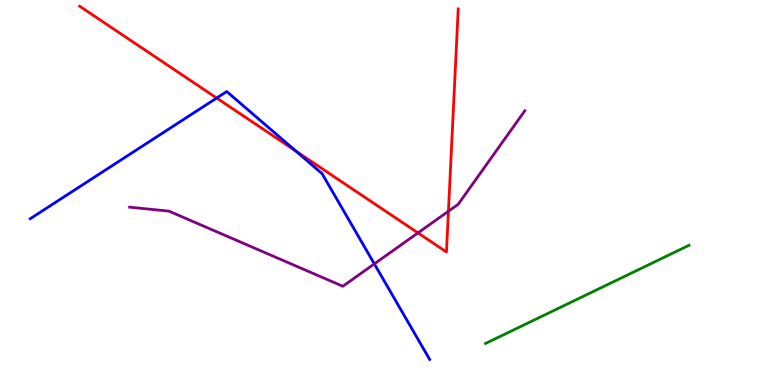[{'lines': ['blue', 'red'], 'intersections': [{'x': 2.8, 'y': 7.45}, {'x': 3.82, 'y': 6.07}]}, {'lines': ['green', 'red'], 'intersections': []}, {'lines': ['purple', 'red'], 'intersections': [{'x': 5.39, 'y': 3.95}, {'x': 5.79, 'y': 4.51}]}, {'lines': ['blue', 'green'], 'intersections': []}, {'lines': ['blue', 'purple'], 'intersections': [{'x': 4.83, 'y': 3.15}]}, {'lines': ['green', 'purple'], 'intersections': []}]